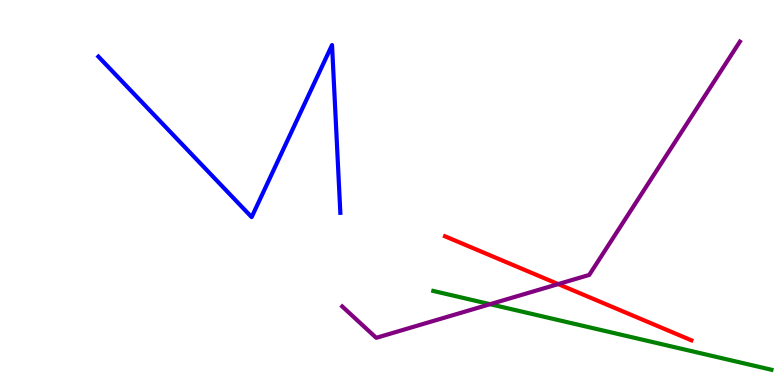[{'lines': ['blue', 'red'], 'intersections': []}, {'lines': ['green', 'red'], 'intersections': []}, {'lines': ['purple', 'red'], 'intersections': [{'x': 7.2, 'y': 2.62}]}, {'lines': ['blue', 'green'], 'intersections': []}, {'lines': ['blue', 'purple'], 'intersections': []}, {'lines': ['green', 'purple'], 'intersections': [{'x': 6.32, 'y': 2.1}]}]